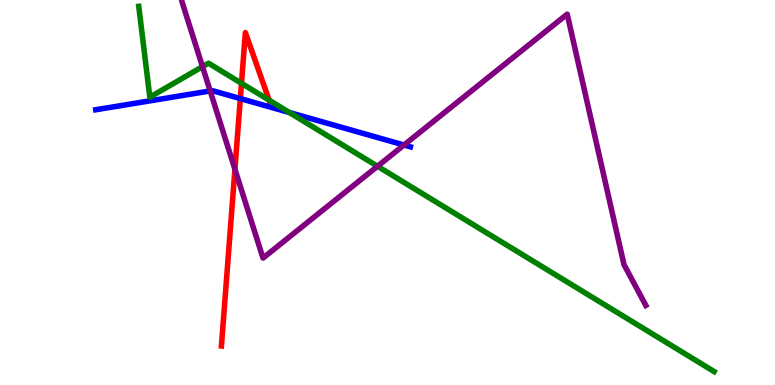[{'lines': ['blue', 'red'], 'intersections': [{'x': 3.1, 'y': 7.44}]}, {'lines': ['green', 'red'], 'intersections': [{'x': 3.12, 'y': 7.84}, {'x': 3.47, 'y': 7.4}]}, {'lines': ['purple', 'red'], 'intersections': [{'x': 3.03, 'y': 5.6}]}, {'lines': ['blue', 'green'], 'intersections': [{'x': 3.73, 'y': 7.08}]}, {'lines': ['blue', 'purple'], 'intersections': [{'x': 2.71, 'y': 7.64}, {'x': 5.21, 'y': 6.23}]}, {'lines': ['green', 'purple'], 'intersections': [{'x': 2.61, 'y': 8.27}, {'x': 4.87, 'y': 5.68}]}]